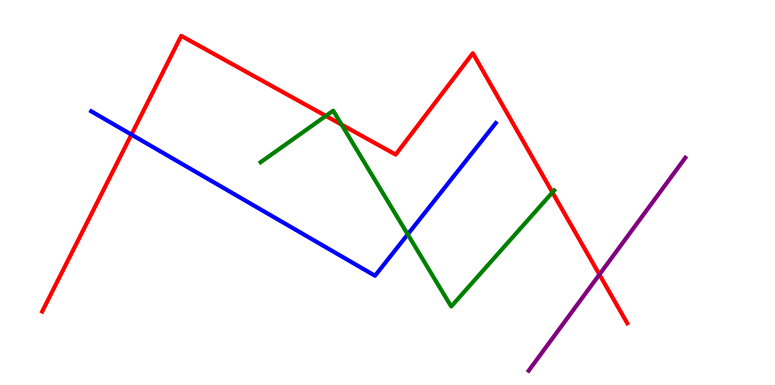[{'lines': ['blue', 'red'], 'intersections': [{'x': 1.7, 'y': 6.5}]}, {'lines': ['green', 'red'], 'intersections': [{'x': 4.2, 'y': 6.99}, {'x': 4.41, 'y': 6.76}, {'x': 7.13, 'y': 5.0}]}, {'lines': ['purple', 'red'], 'intersections': [{'x': 7.73, 'y': 2.87}]}, {'lines': ['blue', 'green'], 'intersections': [{'x': 5.26, 'y': 3.91}]}, {'lines': ['blue', 'purple'], 'intersections': []}, {'lines': ['green', 'purple'], 'intersections': []}]